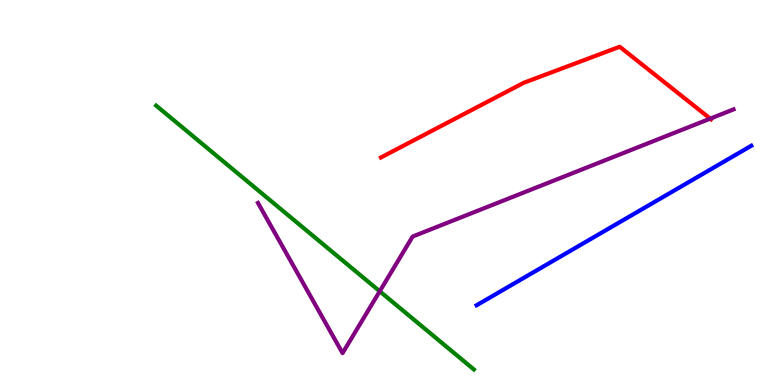[{'lines': ['blue', 'red'], 'intersections': []}, {'lines': ['green', 'red'], 'intersections': []}, {'lines': ['purple', 'red'], 'intersections': [{'x': 9.16, 'y': 6.92}]}, {'lines': ['blue', 'green'], 'intersections': []}, {'lines': ['blue', 'purple'], 'intersections': []}, {'lines': ['green', 'purple'], 'intersections': [{'x': 4.9, 'y': 2.43}]}]